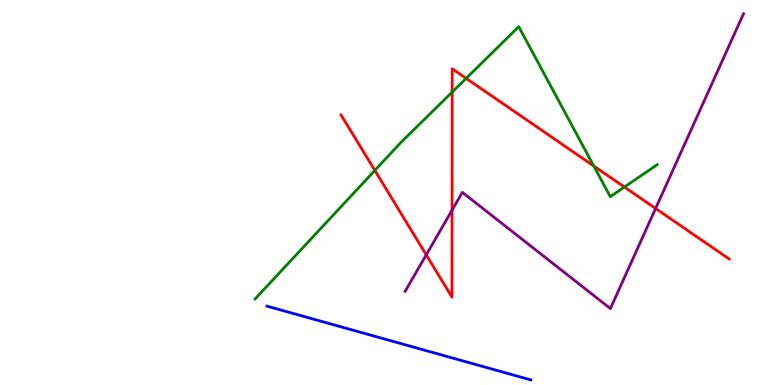[{'lines': ['blue', 'red'], 'intersections': []}, {'lines': ['green', 'red'], 'intersections': [{'x': 4.84, 'y': 5.57}, {'x': 5.83, 'y': 7.61}, {'x': 6.01, 'y': 7.96}, {'x': 7.66, 'y': 5.69}, {'x': 8.06, 'y': 5.14}]}, {'lines': ['purple', 'red'], 'intersections': [{'x': 5.5, 'y': 3.38}, {'x': 5.83, 'y': 4.54}, {'x': 8.46, 'y': 4.58}]}, {'lines': ['blue', 'green'], 'intersections': []}, {'lines': ['blue', 'purple'], 'intersections': []}, {'lines': ['green', 'purple'], 'intersections': []}]